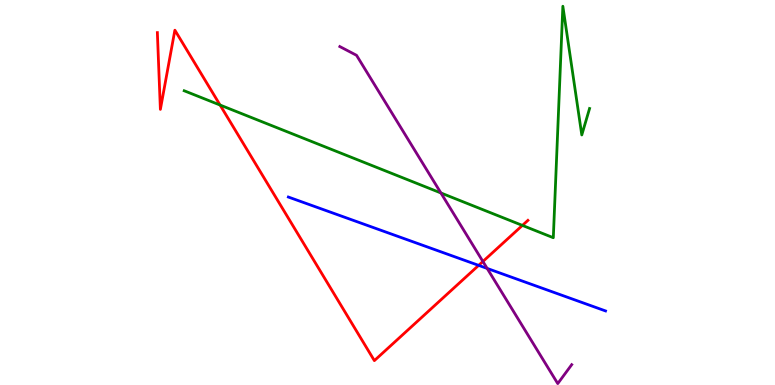[{'lines': ['blue', 'red'], 'intersections': [{'x': 6.18, 'y': 3.11}]}, {'lines': ['green', 'red'], 'intersections': [{'x': 2.84, 'y': 7.27}, {'x': 6.74, 'y': 4.15}]}, {'lines': ['purple', 'red'], 'intersections': [{'x': 6.23, 'y': 3.21}]}, {'lines': ['blue', 'green'], 'intersections': []}, {'lines': ['blue', 'purple'], 'intersections': [{'x': 6.29, 'y': 3.03}]}, {'lines': ['green', 'purple'], 'intersections': [{'x': 5.69, 'y': 4.99}]}]